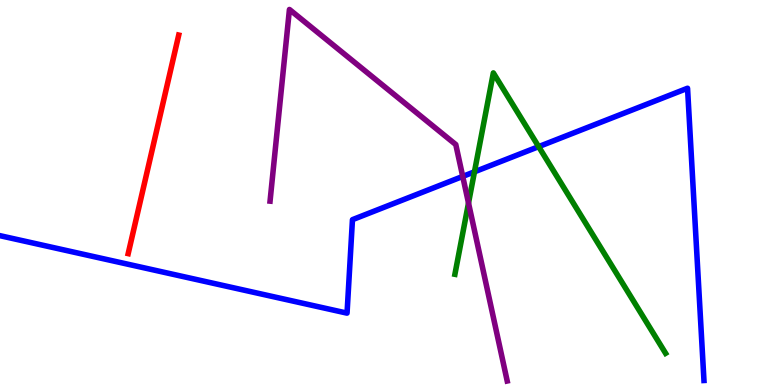[{'lines': ['blue', 'red'], 'intersections': []}, {'lines': ['green', 'red'], 'intersections': []}, {'lines': ['purple', 'red'], 'intersections': []}, {'lines': ['blue', 'green'], 'intersections': [{'x': 6.12, 'y': 5.54}, {'x': 6.95, 'y': 6.19}]}, {'lines': ['blue', 'purple'], 'intersections': [{'x': 5.97, 'y': 5.42}]}, {'lines': ['green', 'purple'], 'intersections': [{'x': 6.05, 'y': 4.73}]}]